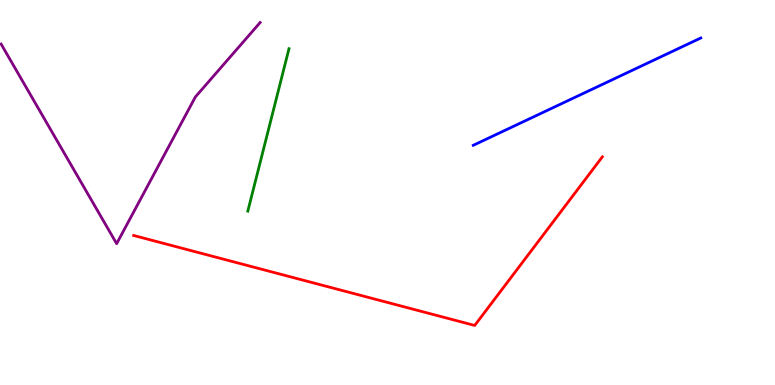[{'lines': ['blue', 'red'], 'intersections': []}, {'lines': ['green', 'red'], 'intersections': []}, {'lines': ['purple', 'red'], 'intersections': []}, {'lines': ['blue', 'green'], 'intersections': []}, {'lines': ['blue', 'purple'], 'intersections': []}, {'lines': ['green', 'purple'], 'intersections': []}]